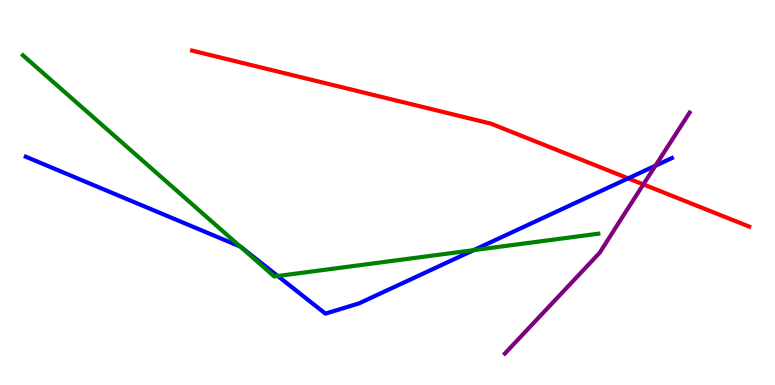[{'lines': ['blue', 'red'], 'intersections': [{'x': 8.11, 'y': 5.37}]}, {'lines': ['green', 'red'], 'intersections': []}, {'lines': ['purple', 'red'], 'intersections': [{'x': 8.3, 'y': 5.21}]}, {'lines': ['blue', 'green'], 'intersections': [{'x': 3.1, 'y': 3.6}, {'x': 3.58, 'y': 2.83}, {'x': 6.11, 'y': 3.5}]}, {'lines': ['blue', 'purple'], 'intersections': [{'x': 8.46, 'y': 5.7}]}, {'lines': ['green', 'purple'], 'intersections': []}]